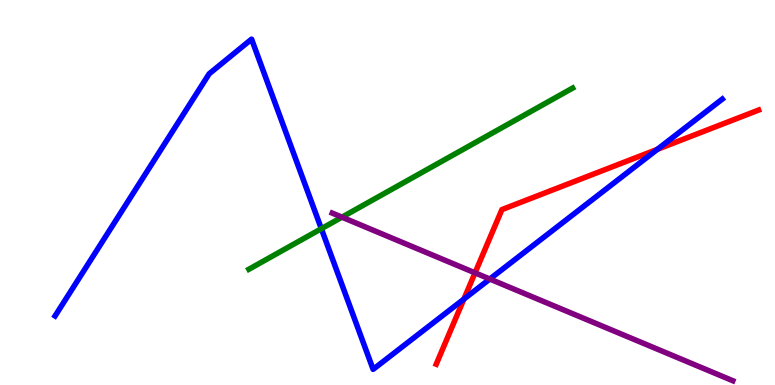[{'lines': ['blue', 'red'], 'intersections': [{'x': 5.99, 'y': 2.23}, {'x': 8.48, 'y': 6.12}]}, {'lines': ['green', 'red'], 'intersections': []}, {'lines': ['purple', 'red'], 'intersections': [{'x': 6.13, 'y': 2.91}]}, {'lines': ['blue', 'green'], 'intersections': [{'x': 4.15, 'y': 4.06}]}, {'lines': ['blue', 'purple'], 'intersections': [{'x': 6.32, 'y': 2.75}]}, {'lines': ['green', 'purple'], 'intersections': [{'x': 4.41, 'y': 4.36}]}]